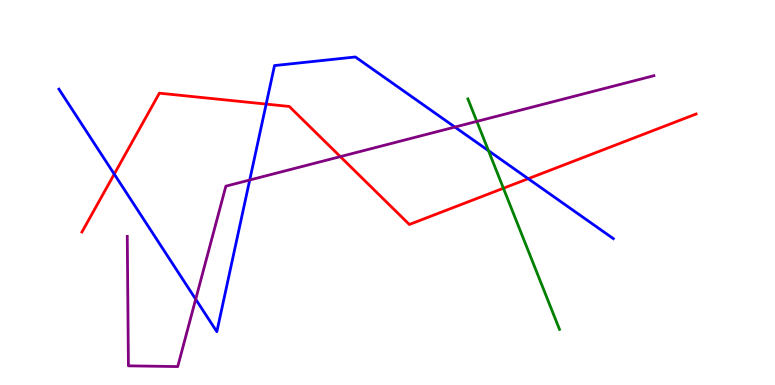[{'lines': ['blue', 'red'], 'intersections': [{'x': 1.47, 'y': 5.48}, {'x': 3.43, 'y': 7.3}, {'x': 6.82, 'y': 5.36}]}, {'lines': ['green', 'red'], 'intersections': [{'x': 6.5, 'y': 5.11}]}, {'lines': ['purple', 'red'], 'intersections': [{'x': 4.39, 'y': 5.93}]}, {'lines': ['blue', 'green'], 'intersections': [{'x': 6.3, 'y': 6.09}]}, {'lines': ['blue', 'purple'], 'intersections': [{'x': 2.53, 'y': 2.23}, {'x': 3.22, 'y': 5.32}, {'x': 5.87, 'y': 6.7}]}, {'lines': ['green', 'purple'], 'intersections': [{'x': 6.15, 'y': 6.85}]}]